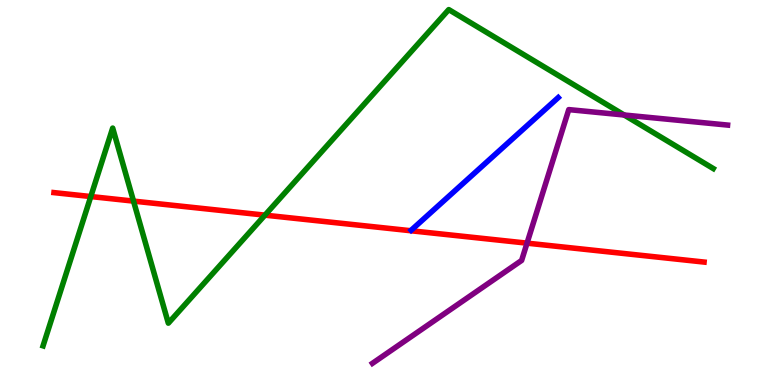[{'lines': ['blue', 'red'], 'intersections': []}, {'lines': ['green', 'red'], 'intersections': [{'x': 1.17, 'y': 4.89}, {'x': 1.72, 'y': 4.78}, {'x': 3.42, 'y': 4.41}]}, {'lines': ['purple', 'red'], 'intersections': [{'x': 6.8, 'y': 3.68}]}, {'lines': ['blue', 'green'], 'intersections': []}, {'lines': ['blue', 'purple'], 'intersections': []}, {'lines': ['green', 'purple'], 'intersections': [{'x': 8.05, 'y': 7.01}]}]